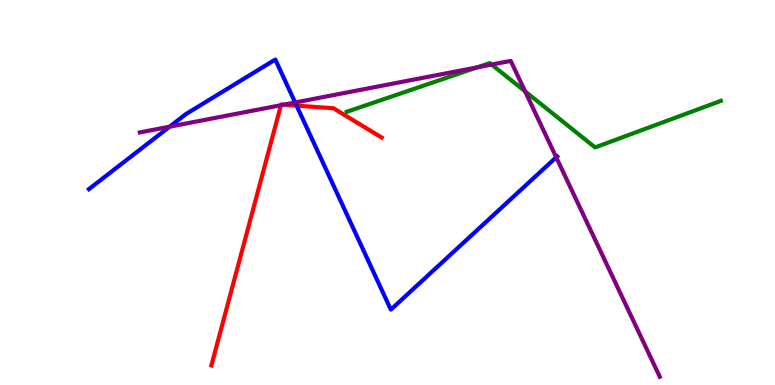[{'lines': ['blue', 'red'], 'intersections': [{'x': 3.83, 'y': 7.26}]}, {'lines': ['green', 'red'], 'intersections': []}, {'lines': ['purple', 'red'], 'intersections': [{'x': 3.63, 'y': 7.27}, {'x': 3.66, 'y': 7.28}]}, {'lines': ['blue', 'green'], 'intersections': []}, {'lines': ['blue', 'purple'], 'intersections': [{'x': 2.19, 'y': 6.71}, {'x': 3.81, 'y': 7.34}, {'x': 7.18, 'y': 5.91}]}, {'lines': ['green', 'purple'], 'intersections': [{'x': 6.16, 'y': 8.25}, {'x': 6.34, 'y': 8.32}, {'x': 6.78, 'y': 7.63}]}]